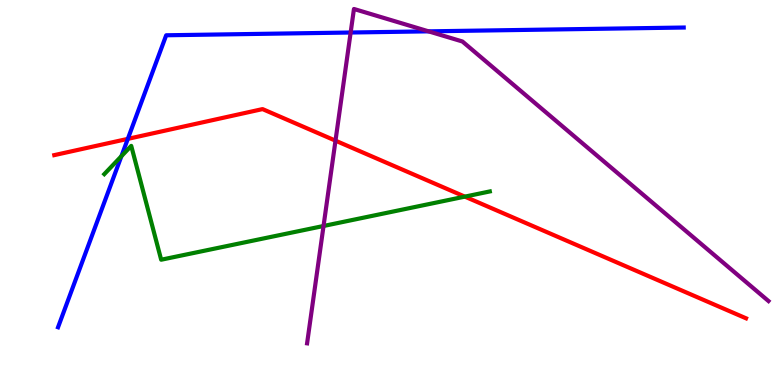[{'lines': ['blue', 'red'], 'intersections': [{'x': 1.65, 'y': 6.39}]}, {'lines': ['green', 'red'], 'intersections': [{'x': 6.0, 'y': 4.89}]}, {'lines': ['purple', 'red'], 'intersections': [{'x': 4.33, 'y': 6.35}]}, {'lines': ['blue', 'green'], 'intersections': [{'x': 1.57, 'y': 5.94}]}, {'lines': ['blue', 'purple'], 'intersections': [{'x': 4.52, 'y': 9.16}, {'x': 5.53, 'y': 9.19}]}, {'lines': ['green', 'purple'], 'intersections': [{'x': 4.17, 'y': 4.13}]}]